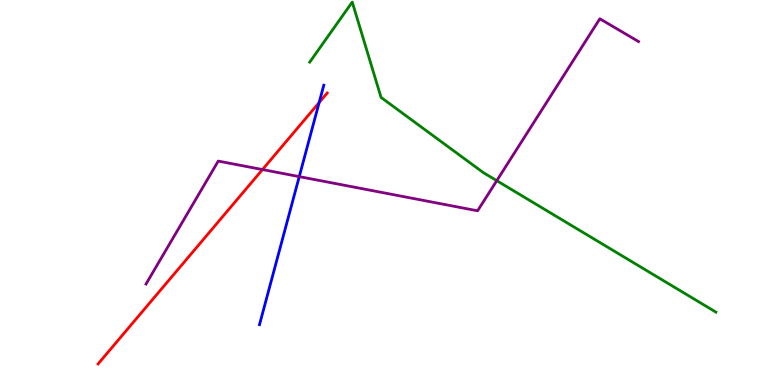[{'lines': ['blue', 'red'], 'intersections': [{'x': 4.12, 'y': 7.34}]}, {'lines': ['green', 'red'], 'intersections': []}, {'lines': ['purple', 'red'], 'intersections': [{'x': 3.39, 'y': 5.6}]}, {'lines': ['blue', 'green'], 'intersections': []}, {'lines': ['blue', 'purple'], 'intersections': [{'x': 3.86, 'y': 5.41}]}, {'lines': ['green', 'purple'], 'intersections': [{'x': 6.41, 'y': 5.31}]}]